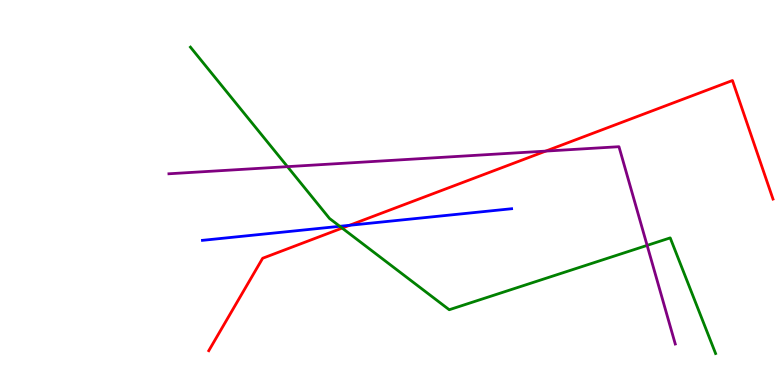[{'lines': ['blue', 'red'], 'intersections': [{'x': 4.51, 'y': 4.15}]}, {'lines': ['green', 'red'], 'intersections': [{'x': 4.41, 'y': 4.08}]}, {'lines': ['purple', 'red'], 'intersections': [{'x': 7.04, 'y': 6.08}]}, {'lines': ['blue', 'green'], 'intersections': [{'x': 4.38, 'y': 4.12}]}, {'lines': ['blue', 'purple'], 'intersections': []}, {'lines': ['green', 'purple'], 'intersections': [{'x': 3.71, 'y': 5.67}, {'x': 8.35, 'y': 3.63}]}]